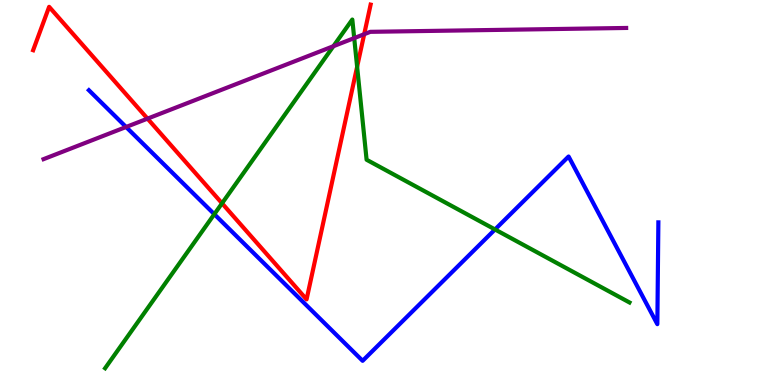[{'lines': ['blue', 'red'], 'intersections': []}, {'lines': ['green', 'red'], 'intersections': [{'x': 2.86, 'y': 4.72}, {'x': 4.61, 'y': 8.27}]}, {'lines': ['purple', 'red'], 'intersections': [{'x': 1.9, 'y': 6.92}, {'x': 4.7, 'y': 9.11}]}, {'lines': ['blue', 'green'], 'intersections': [{'x': 2.77, 'y': 4.44}, {'x': 6.39, 'y': 4.04}]}, {'lines': ['blue', 'purple'], 'intersections': [{'x': 1.63, 'y': 6.7}]}, {'lines': ['green', 'purple'], 'intersections': [{'x': 4.3, 'y': 8.8}, {'x': 4.57, 'y': 9.01}]}]